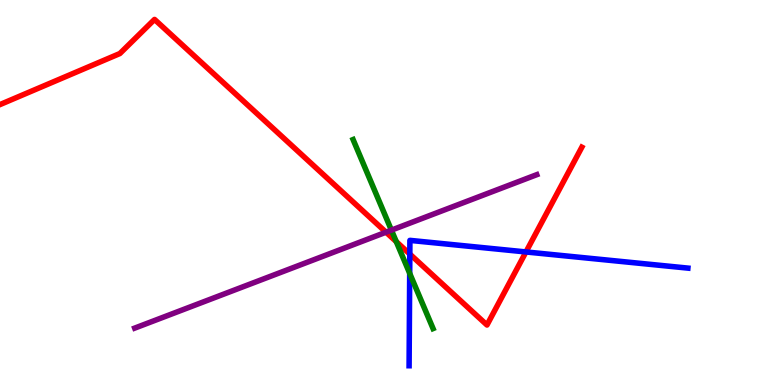[{'lines': ['blue', 'red'], 'intersections': [{'x': 5.29, 'y': 3.4}, {'x': 6.79, 'y': 3.46}]}, {'lines': ['green', 'red'], 'intersections': [{'x': 5.11, 'y': 3.72}]}, {'lines': ['purple', 'red'], 'intersections': [{'x': 4.98, 'y': 3.97}]}, {'lines': ['blue', 'green'], 'intersections': [{'x': 5.29, 'y': 2.9}]}, {'lines': ['blue', 'purple'], 'intersections': []}, {'lines': ['green', 'purple'], 'intersections': [{'x': 5.05, 'y': 4.02}]}]